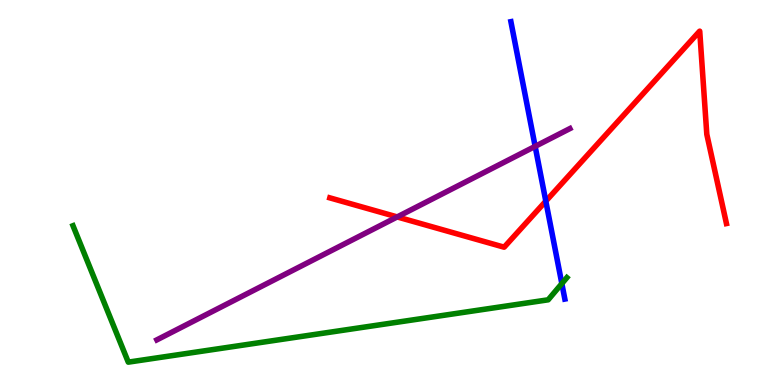[{'lines': ['blue', 'red'], 'intersections': [{'x': 7.04, 'y': 4.78}]}, {'lines': ['green', 'red'], 'intersections': []}, {'lines': ['purple', 'red'], 'intersections': [{'x': 5.13, 'y': 4.37}]}, {'lines': ['blue', 'green'], 'intersections': [{'x': 7.25, 'y': 2.63}]}, {'lines': ['blue', 'purple'], 'intersections': [{'x': 6.91, 'y': 6.2}]}, {'lines': ['green', 'purple'], 'intersections': []}]